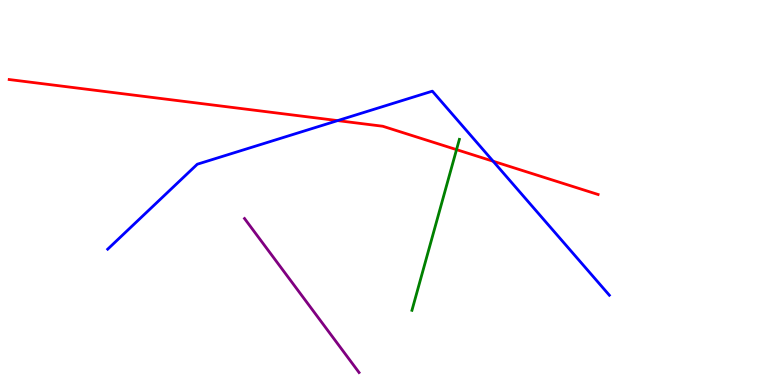[{'lines': ['blue', 'red'], 'intersections': [{'x': 4.36, 'y': 6.87}, {'x': 6.36, 'y': 5.81}]}, {'lines': ['green', 'red'], 'intersections': [{'x': 5.89, 'y': 6.11}]}, {'lines': ['purple', 'red'], 'intersections': []}, {'lines': ['blue', 'green'], 'intersections': []}, {'lines': ['blue', 'purple'], 'intersections': []}, {'lines': ['green', 'purple'], 'intersections': []}]